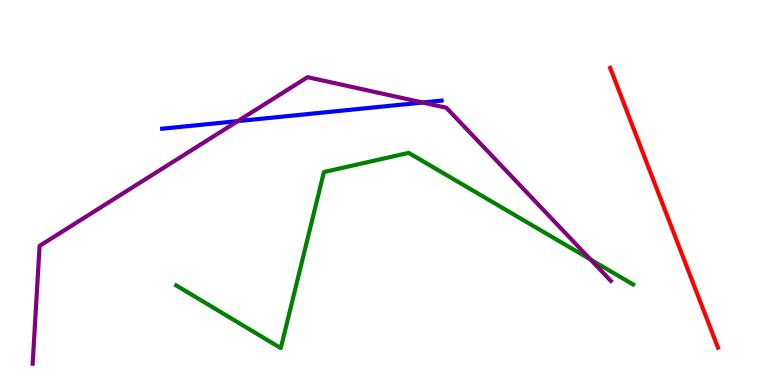[{'lines': ['blue', 'red'], 'intersections': []}, {'lines': ['green', 'red'], 'intersections': []}, {'lines': ['purple', 'red'], 'intersections': []}, {'lines': ['blue', 'green'], 'intersections': []}, {'lines': ['blue', 'purple'], 'intersections': [{'x': 3.07, 'y': 6.85}, {'x': 5.45, 'y': 7.34}]}, {'lines': ['green', 'purple'], 'intersections': [{'x': 7.62, 'y': 3.26}]}]